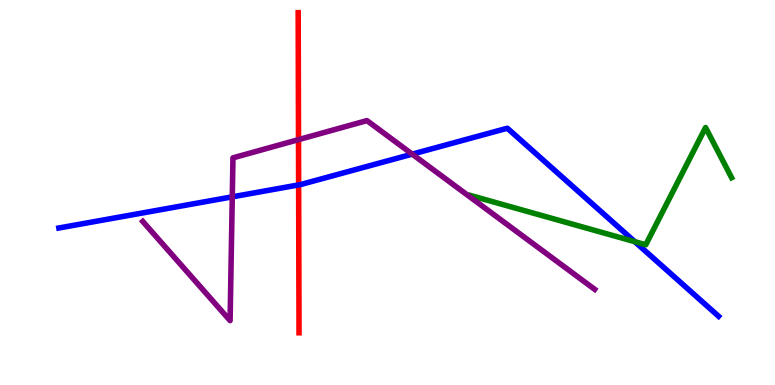[{'lines': ['blue', 'red'], 'intersections': [{'x': 3.85, 'y': 5.2}]}, {'lines': ['green', 'red'], 'intersections': []}, {'lines': ['purple', 'red'], 'intersections': [{'x': 3.85, 'y': 6.37}]}, {'lines': ['blue', 'green'], 'intersections': [{'x': 8.19, 'y': 3.72}]}, {'lines': ['blue', 'purple'], 'intersections': [{'x': 3.0, 'y': 4.89}, {'x': 5.32, 'y': 6.0}]}, {'lines': ['green', 'purple'], 'intersections': []}]